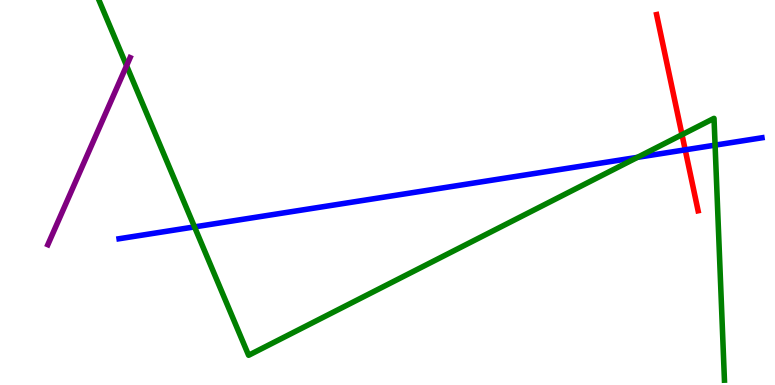[{'lines': ['blue', 'red'], 'intersections': [{'x': 8.84, 'y': 6.11}]}, {'lines': ['green', 'red'], 'intersections': [{'x': 8.8, 'y': 6.5}]}, {'lines': ['purple', 'red'], 'intersections': []}, {'lines': ['blue', 'green'], 'intersections': [{'x': 2.51, 'y': 4.11}, {'x': 8.23, 'y': 5.91}, {'x': 9.23, 'y': 6.23}]}, {'lines': ['blue', 'purple'], 'intersections': []}, {'lines': ['green', 'purple'], 'intersections': [{'x': 1.63, 'y': 8.29}]}]